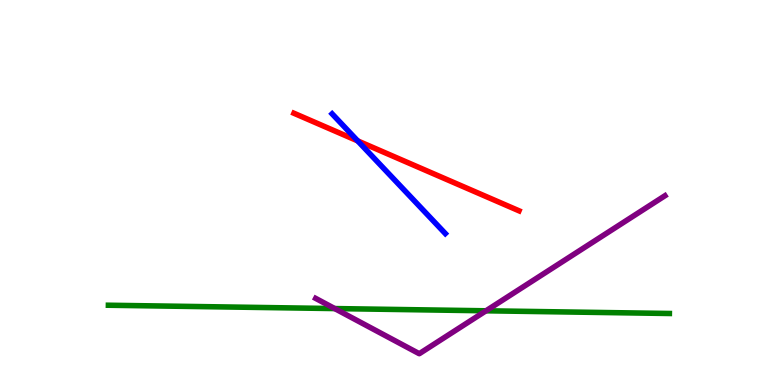[{'lines': ['blue', 'red'], 'intersections': [{'x': 4.62, 'y': 6.34}]}, {'lines': ['green', 'red'], 'intersections': []}, {'lines': ['purple', 'red'], 'intersections': []}, {'lines': ['blue', 'green'], 'intersections': []}, {'lines': ['blue', 'purple'], 'intersections': []}, {'lines': ['green', 'purple'], 'intersections': [{'x': 4.32, 'y': 1.99}, {'x': 6.27, 'y': 1.93}]}]